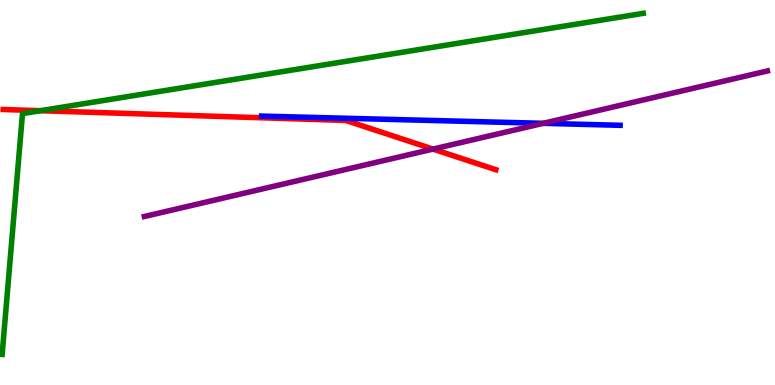[{'lines': ['blue', 'red'], 'intersections': []}, {'lines': ['green', 'red'], 'intersections': [{'x': 0.522, 'y': 7.12}]}, {'lines': ['purple', 'red'], 'intersections': [{'x': 5.59, 'y': 6.13}]}, {'lines': ['blue', 'green'], 'intersections': []}, {'lines': ['blue', 'purple'], 'intersections': [{'x': 7.01, 'y': 6.8}]}, {'lines': ['green', 'purple'], 'intersections': []}]